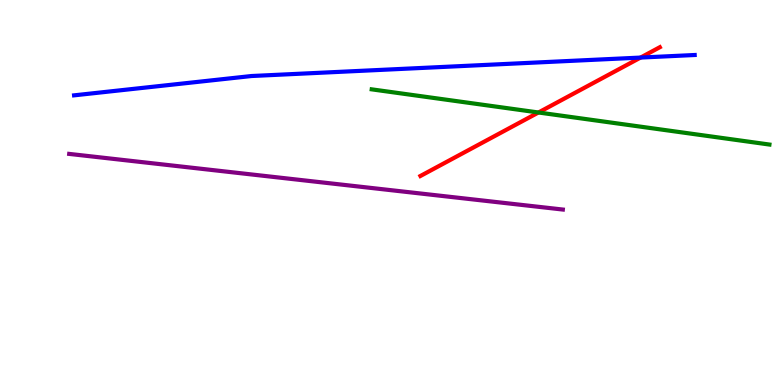[{'lines': ['blue', 'red'], 'intersections': [{'x': 8.27, 'y': 8.5}]}, {'lines': ['green', 'red'], 'intersections': [{'x': 6.95, 'y': 7.08}]}, {'lines': ['purple', 'red'], 'intersections': []}, {'lines': ['blue', 'green'], 'intersections': []}, {'lines': ['blue', 'purple'], 'intersections': []}, {'lines': ['green', 'purple'], 'intersections': []}]